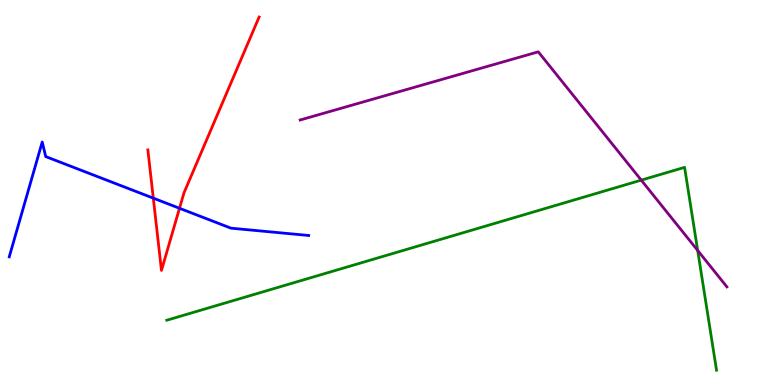[{'lines': ['blue', 'red'], 'intersections': [{'x': 1.98, 'y': 4.85}, {'x': 2.32, 'y': 4.59}]}, {'lines': ['green', 'red'], 'intersections': []}, {'lines': ['purple', 'red'], 'intersections': []}, {'lines': ['blue', 'green'], 'intersections': []}, {'lines': ['blue', 'purple'], 'intersections': []}, {'lines': ['green', 'purple'], 'intersections': [{'x': 8.27, 'y': 5.32}, {'x': 9.0, 'y': 3.49}]}]